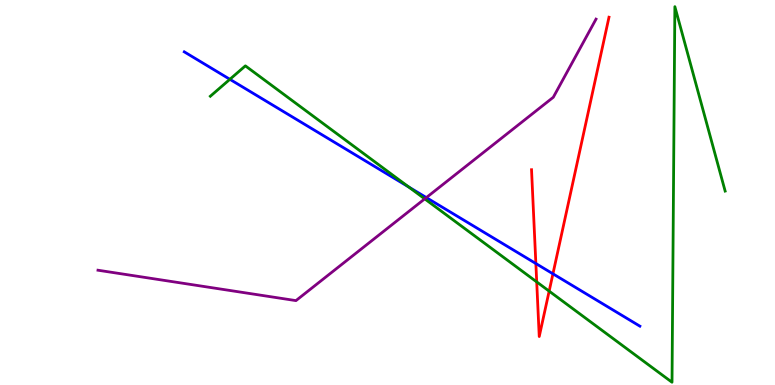[{'lines': ['blue', 'red'], 'intersections': [{'x': 6.91, 'y': 3.15}, {'x': 7.13, 'y': 2.89}]}, {'lines': ['green', 'red'], 'intersections': [{'x': 6.93, 'y': 2.68}, {'x': 7.09, 'y': 2.44}]}, {'lines': ['purple', 'red'], 'intersections': []}, {'lines': ['blue', 'green'], 'intersections': [{'x': 2.97, 'y': 7.94}, {'x': 5.27, 'y': 5.14}]}, {'lines': ['blue', 'purple'], 'intersections': [{'x': 5.5, 'y': 4.87}]}, {'lines': ['green', 'purple'], 'intersections': [{'x': 5.48, 'y': 4.83}]}]